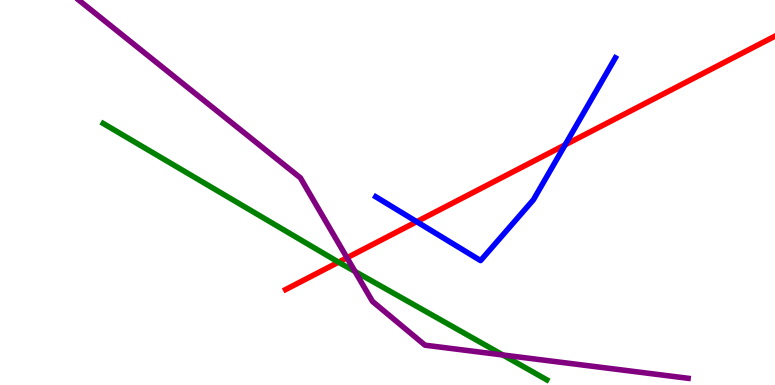[{'lines': ['blue', 'red'], 'intersections': [{'x': 5.38, 'y': 4.24}, {'x': 7.29, 'y': 6.24}]}, {'lines': ['green', 'red'], 'intersections': [{'x': 4.37, 'y': 3.19}]}, {'lines': ['purple', 'red'], 'intersections': [{'x': 4.48, 'y': 3.3}]}, {'lines': ['blue', 'green'], 'intersections': []}, {'lines': ['blue', 'purple'], 'intersections': []}, {'lines': ['green', 'purple'], 'intersections': [{'x': 4.58, 'y': 2.95}, {'x': 6.49, 'y': 0.78}]}]